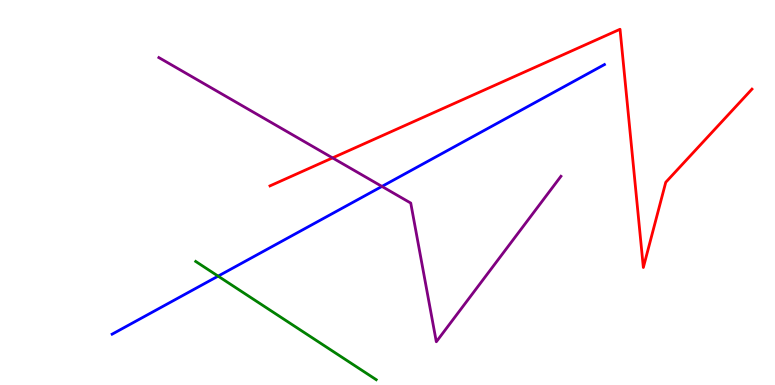[{'lines': ['blue', 'red'], 'intersections': []}, {'lines': ['green', 'red'], 'intersections': []}, {'lines': ['purple', 'red'], 'intersections': [{'x': 4.29, 'y': 5.9}]}, {'lines': ['blue', 'green'], 'intersections': [{'x': 2.81, 'y': 2.83}]}, {'lines': ['blue', 'purple'], 'intersections': [{'x': 4.93, 'y': 5.16}]}, {'lines': ['green', 'purple'], 'intersections': []}]